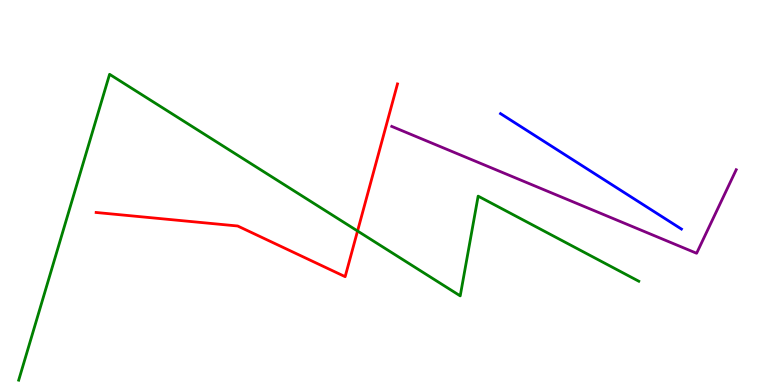[{'lines': ['blue', 'red'], 'intersections': []}, {'lines': ['green', 'red'], 'intersections': [{'x': 4.61, 'y': 4.0}]}, {'lines': ['purple', 'red'], 'intersections': []}, {'lines': ['blue', 'green'], 'intersections': []}, {'lines': ['blue', 'purple'], 'intersections': []}, {'lines': ['green', 'purple'], 'intersections': []}]